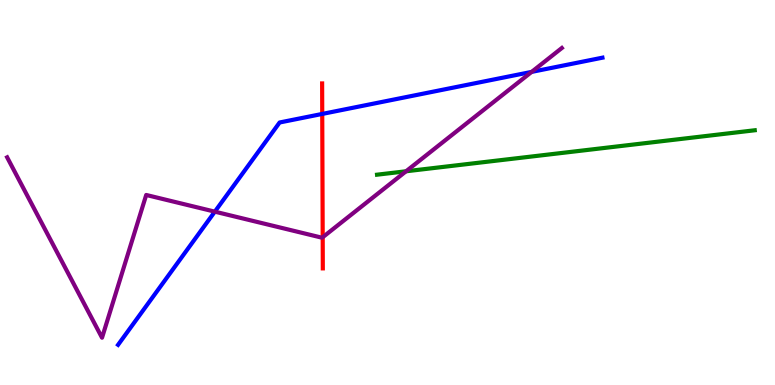[{'lines': ['blue', 'red'], 'intersections': [{'x': 4.16, 'y': 7.04}]}, {'lines': ['green', 'red'], 'intersections': []}, {'lines': ['purple', 'red'], 'intersections': [{'x': 4.16, 'y': 3.84}]}, {'lines': ['blue', 'green'], 'intersections': []}, {'lines': ['blue', 'purple'], 'intersections': [{'x': 2.77, 'y': 4.5}, {'x': 6.86, 'y': 8.13}]}, {'lines': ['green', 'purple'], 'intersections': [{'x': 5.24, 'y': 5.55}]}]